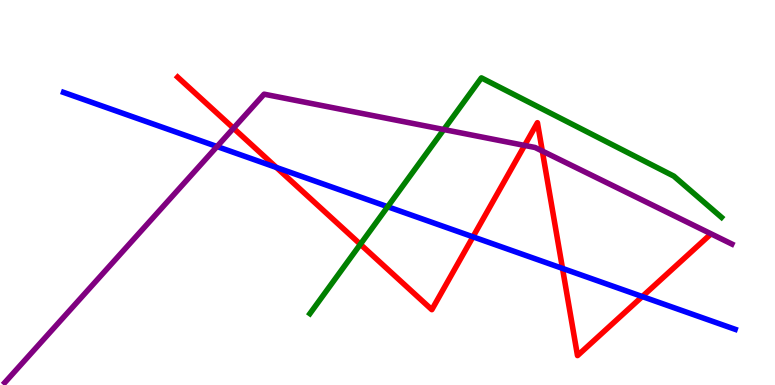[{'lines': ['blue', 'red'], 'intersections': [{'x': 3.57, 'y': 5.65}, {'x': 6.1, 'y': 3.85}, {'x': 7.26, 'y': 3.03}, {'x': 8.29, 'y': 2.3}]}, {'lines': ['green', 'red'], 'intersections': [{'x': 4.65, 'y': 3.66}]}, {'lines': ['purple', 'red'], 'intersections': [{'x': 3.01, 'y': 6.67}, {'x': 6.77, 'y': 6.22}, {'x': 7.0, 'y': 6.08}]}, {'lines': ['blue', 'green'], 'intersections': [{'x': 5.0, 'y': 4.63}]}, {'lines': ['blue', 'purple'], 'intersections': [{'x': 2.8, 'y': 6.19}]}, {'lines': ['green', 'purple'], 'intersections': [{'x': 5.73, 'y': 6.64}]}]